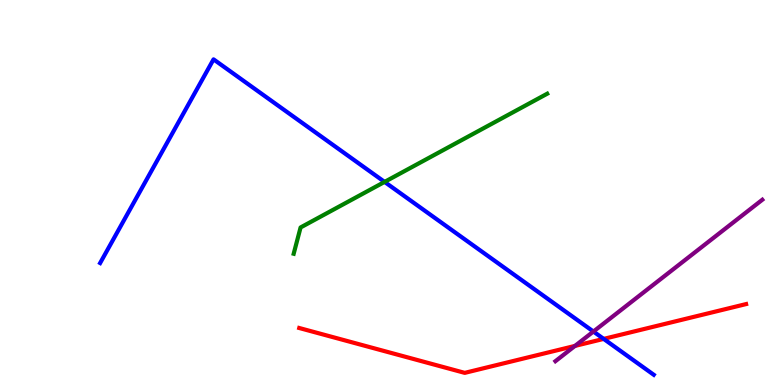[{'lines': ['blue', 'red'], 'intersections': [{'x': 7.79, 'y': 1.2}]}, {'lines': ['green', 'red'], 'intersections': []}, {'lines': ['purple', 'red'], 'intersections': [{'x': 7.42, 'y': 1.02}]}, {'lines': ['blue', 'green'], 'intersections': [{'x': 4.96, 'y': 5.28}]}, {'lines': ['blue', 'purple'], 'intersections': [{'x': 7.66, 'y': 1.39}]}, {'lines': ['green', 'purple'], 'intersections': []}]